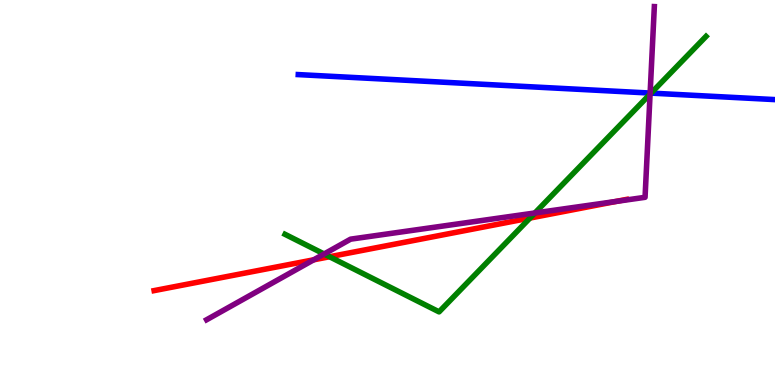[{'lines': ['blue', 'red'], 'intersections': []}, {'lines': ['green', 'red'], 'intersections': [{'x': 4.25, 'y': 3.33}, {'x': 6.84, 'y': 4.34}]}, {'lines': ['purple', 'red'], 'intersections': [{'x': 4.05, 'y': 3.25}, {'x': 7.95, 'y': 4.77}]}, {'lines': ['blue', 'green'], 'intersections': [{'x': 8.4, 'y': 7.58}]}, {'lines': ['blue', 'purple'], 'intersections': [{'x': 8.39, 'y': 7.58}]}, {'lines': ['green', 'purple'], 'intersections': [{'x': 4.18, 'y': 3.4}, {'x': 6.9, 'y': 4.47}, {'x': 8.39, 'y': 7.55}]}]